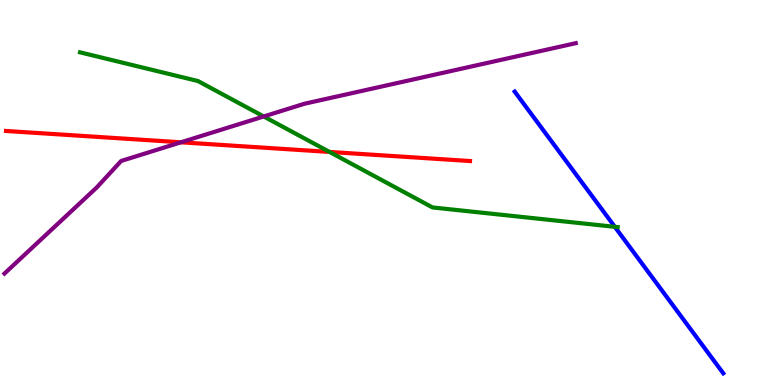[{'lines': ['blue', 'red'], 'intersections': []}, {'lines': ['green', 'red'], 'intersections': [{'x': 4.25, 'y': 6.05}]}, {'lines': ['purple', 'red'], 'intersections': [{'x': 2.33, 'y': 6.3}]}, {'lines': ['blue', 'green'], 'intersections': [{'x': 7.93, 'y': 4.11}]}, {'lines': ['blue', 'purple'], 'intersections': []}, {'lines': ['green', 'purple'], 'intersections': [{'x': 3.4, 'y': 6.97}]}]